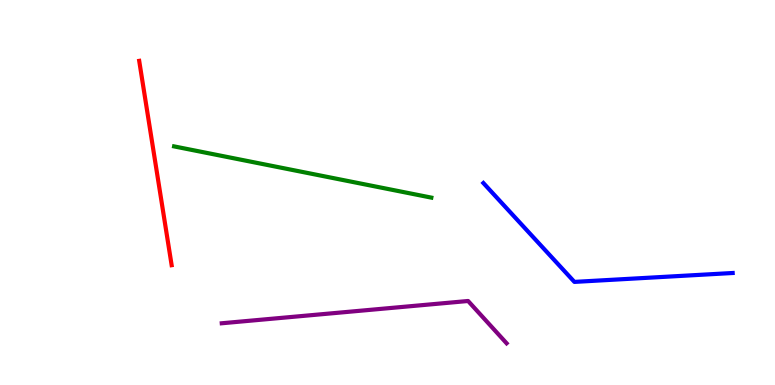[{'lines': ['blue', 'red'], 'intersections': []}, {'lines': ['green', 'red'], 'intersections': []}, {'lines': ['purple', 'red'], 'intersections': []}, {'lines': ['blue', 'green'], 'intersections': []}, {'lines': ['blue', 'purple'], 'intersections': []}, {'lines': ['green', 'purple'], 'intersections': []}]